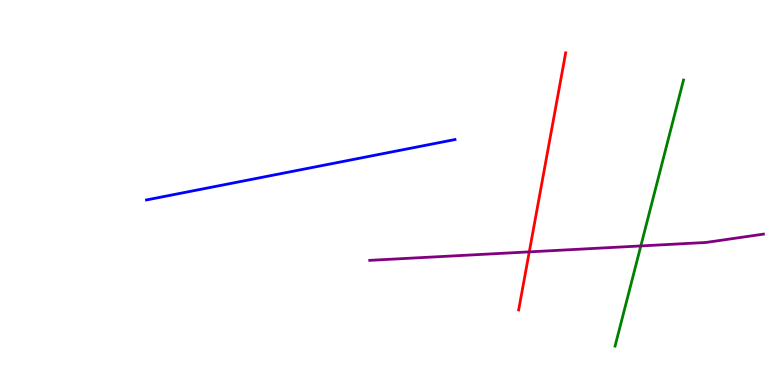[{'lines': ['blue', 'red'], 'intersections': []}, {'lines': ['green', 'red'], 'intersections': []}, {'lines': ['purple', 'red'], 'intersections': [{'x': 6.83, 'y': 3.46}]}, {'lines': ['blue', 'green'], 'intersections': []}, {'lines': ['blue', 'purple'], 'intersections': []}, {'lines': ['green', 'purple'], 'intersections': [{'x': 8.27, 'y': 3.61}]}]